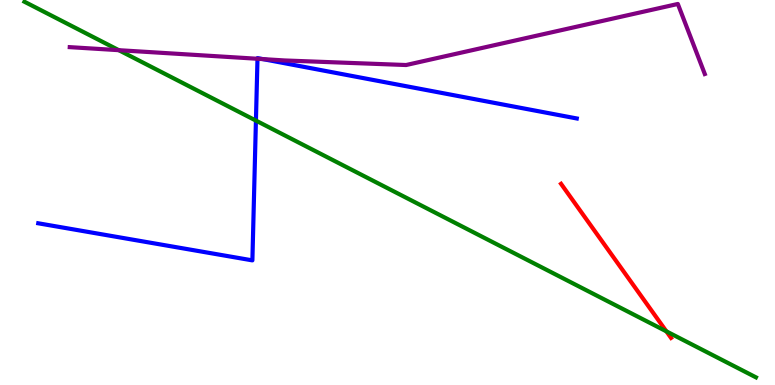[{'lines': ['blue', 'red'], 'intersections': []}, {'lines': ['green', 'red'], 'intersections': [{'x': 8.6, 'y': 1.39}]}, {'lines': ['purple', 'red'], 'intersections': []}, {'lines': ['blue', 'green'], 'intersections': [{'x': 3.3, 'y': 6.87}]}, {'lines': ['blue', 'purple'], 'intersections': [{'x': 3.32, 'y': 8.47}, {'x': 3.39, 'y': 8.46}]}, {'lines': ['green', 'purple'], 'intersections': [{'x': 1.53, 'y': 8.7}]}]